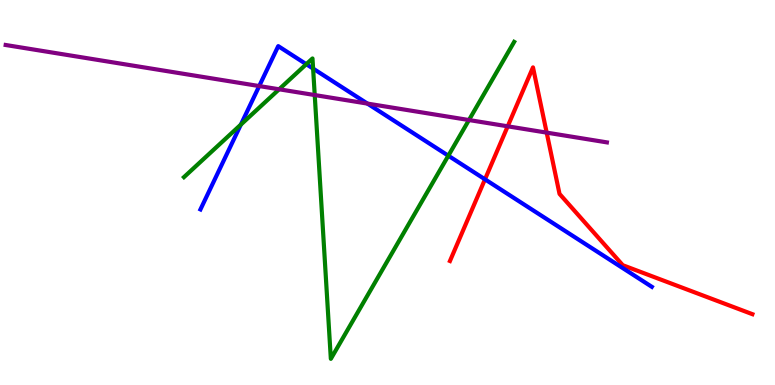[{'lines': ['blue', 'red'], 'intersections': [{'x': 6.26, 'y': 5.34}]}, {'lines': ['green', 'red'], 'intersections': []}, {'lines': ['purple', 'red'], 'intersections': [{'x': 6.55, 'y': 6.72}, {'x': 7.05, 'y': 6.56}]}, {'lines': ['blue', 'green'], 'intersections': [{'x': 3.11, 'y': 6.76}, {'x': 3.95, 'y': 8.33}, {'x': 4.04, 'y': 8.22}, {'x': 5.78, 'y': 5.96}]}, {'lines': ['blue', 'purple'], 'intersections': [{'x': 3.34, 'y': 7.76}, {'x': 4.74, 'y': 7.31}]}, {'lines': ['green', 'purple'], 'intersections': [{'x': 3.6, 'y': 7.68}, {'x': 4.06, 'y': 7.53}, {'x': 6.05, 'y': 6.88}]}]